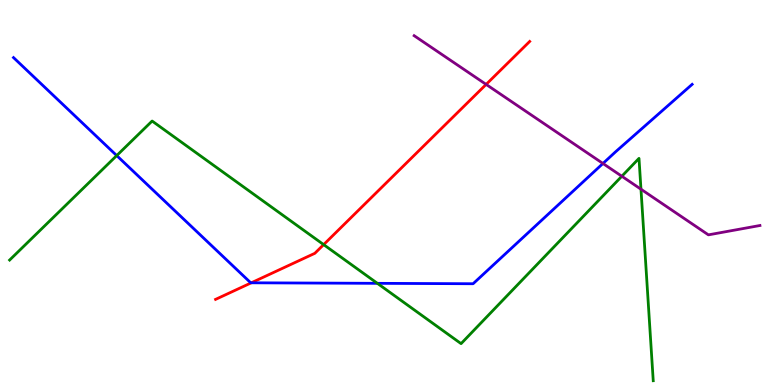[{'lines': ['blue', 'red'], 'intersections': [{'x': 3.24, 'y': 2.65}]}, {'lines': ['green', 'red'], 'intersections': [{'x': 4.18, 'y': 3.65}]}, {'lines': ['purple', 'red'], 'intersections': [{'x': 6.27, 'y': 7.81}]}, {'lines': ['blue', 'green'], 'intersections': [{'x': 1.51, 'y': 5.96}, {'x': 4.87, 'y': 2.64}]}, {'lines': ['blue', 'purple'], 'intersections': [{'x': 7.78, 'y': 5.75}]}, {'lines': ['green', 'purple'], 'intersections': [{'x': 8.02, 'y': 5.42}, {'x': 8.27, 'y': 5.09}]}]